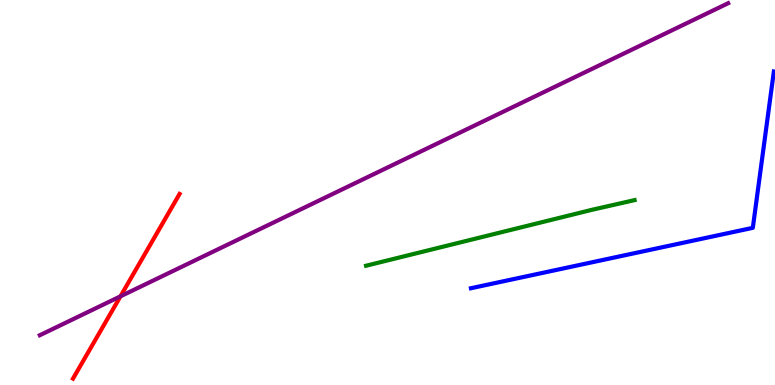[{'lines': ['blue', 'red'], 'intersections': []}, {'lines': ['green', 'red'], 'intersections': []}, {'lines': ['purple', 'red'], 'intersections': [{'x': 1.55, 'y': 2.3}]}, {'lines': ['blue', 'green'], 'intersections': []}, {'lines': ['blue', 'purple'], 'intersections': []}, {'lines': ['green', 'purple'], 'intersections': []}]